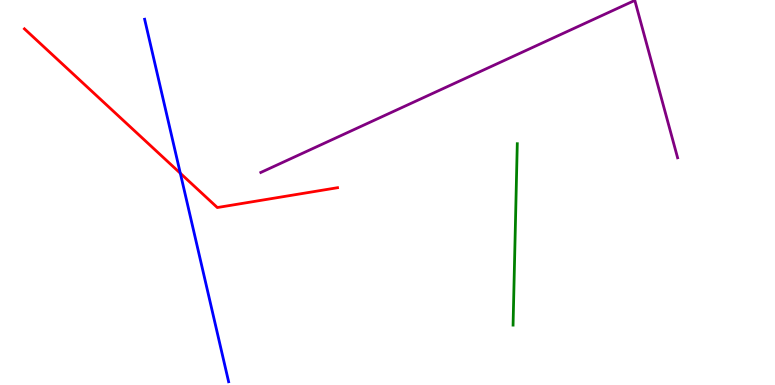[{'lines': ['blue', 'red'], 'intersections': [{'x': 2.33, 'y': 5.5}]}, {'lines': ['green', 'red'], 'intersections': []}, {'lines': ['purple', 'red'], 'intersections': []}, {'lines': ['blue', 'green'], 'intersections': []}, {'lines': ['blue', 'purple'], 'intersections': []}, {'lines': ['green', 'purple'], 'intersections': []}]